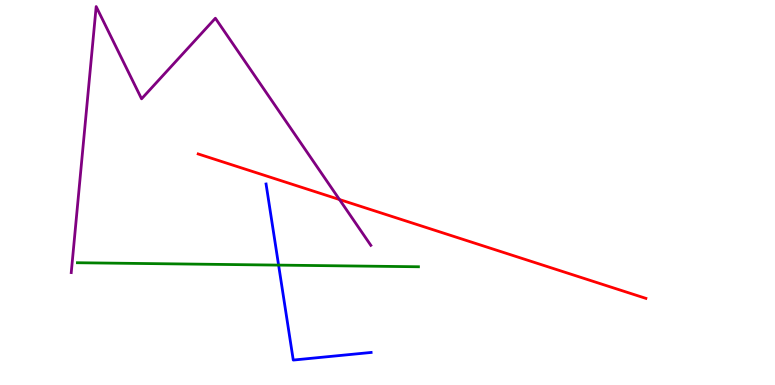[{'lines': ['blue', 'red'], 'intersections': []}, {'lines': ['green', 'red'], 'intersections': []}, {'lines': ['purple', 'red'], 'intersections': [{'x': 4.38, 'y': 4.82}]}, {'lines': ['blue', 'green'], 'intersections': [{'x': 3.59, 'y': 3.11}]}, {'lines': ['blue', 'purple'], 'intersections': []}, {'lines': ['green', 'purple'], 'intersections': []}]